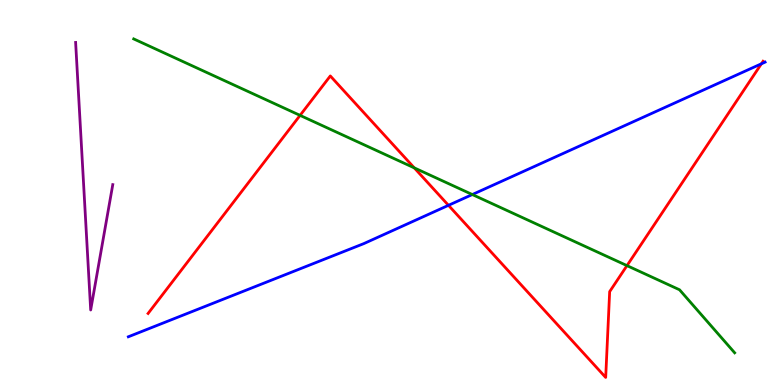[{'lines': ['blue', 'red'], 'intersections': [{'x': 5.79, 'y': 4.67}, {'x': 9.82, 'y': 8.34}]}, {'lines': ['green', 'red'], 'intersections': [{'x': 3.87, 'y': 7.0}, {'x': 5.35, 'y': 5.64}, {'x': 8.09, 'y': 3.1}]}, {'lines': ['purple', 'red'], 'intersections': []}, {'lines': ['blue', 'green'], 'intersections': [{'x': 6.09, 'y': 4.95}]}, {'lines': ['blue', 'purple'], 'intersections': []}, {'lines': ['green', 'purple'], 'intersections': []}]